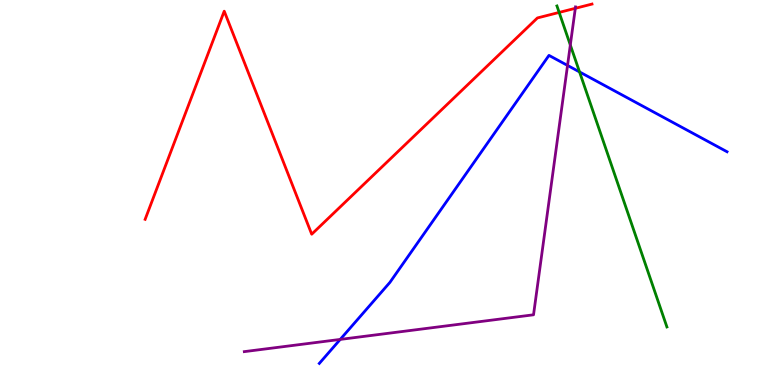[{'lines': ['blue', 'red'], 'intersections': []}, {'lines': ['green', 'red'], 'intersections': [{'x': 7.21, 'y': 9.68}]}, {'lines': ['purple', 'red'], 'intersections': [{'x': 7.42, 'y': 9.78}]}, {'lines': ['blue', 'green'], 'intersections': [{'x': 7.48, 'y': 8.13}]}, {'lines': ['blue', 'purple'], 'intersections': [{'x': 4.39, 'y': 1.18}, {'x': 7.32, 'y': 8.3}]}, {'lines': ['green', 'purple'], 'intersections': [{'x': 7.36, 'y': 8.83}]}]